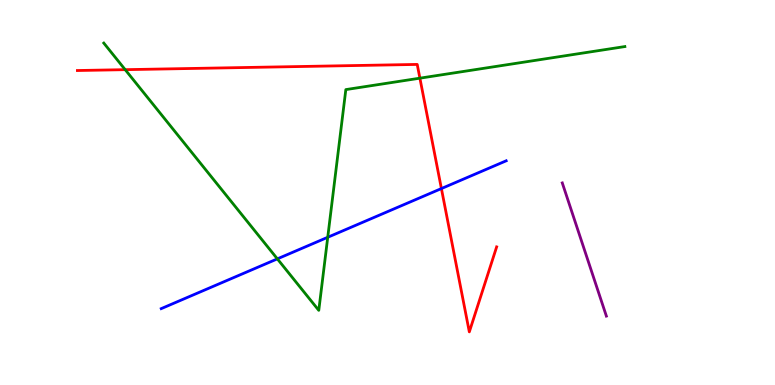[{'lines': ['blue', 'red'], 'intersections': [{'x': 5.7, 'y': 5.1}]}, {'lines': ['green', 'red'], 'intersections': [{'x': 1.62, 'y': 8.19}, {'x': 5.42, 'y': 7.97}]}, {'lines': ['purple', 'red'], 'intersections': []}, {'lines': ['blue', 'green'], 'intersections': [{'x': 3.58, 'y': 3.28}, {'x': 4.23, 'y': 3.84}]}, {'lines': ['blue', 'purple'], 'intersections': []}, {'lines': ['green', 'purple'], 'intersections': []}]